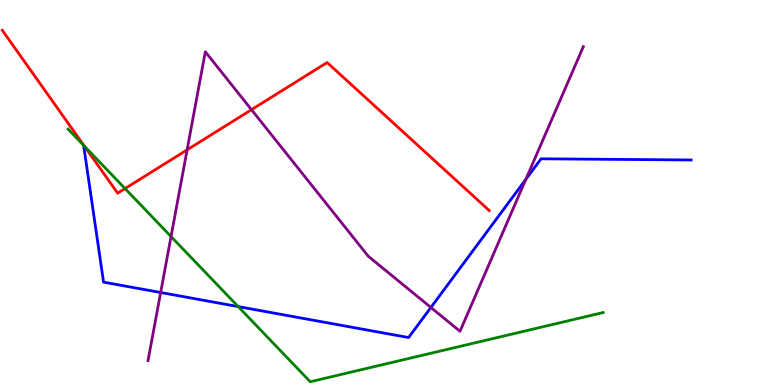[{'lines': ['blue', 'red'], 'intersections': []}, {'lines': ['green', 'red'], 'intersections': [{'x': 1.09, 'y': 6.21}, {'x': 1.61, 'y': 5.1}]}, {'lines': ['purple', 'red'], 'intersections': [{'x': 2.41, 'y': 6.11}, {'x': 3.24, 'y': 7.15}]}, {'lines': ['blue', 'green'], 'intersections': [{'x': 3.07, 'y': 2.04}]}, {'lines': ['blue', 'purple'], 'intersections': [{'x': 2.07, 'y': 2.4}, {'x': 5.56, 'y': 2.01}, {'x': 6.79, 'y': 5.34}]}, {'lines': ['green', 'purple'], 'intersections': [{'x': 2.21, 'y': 3.86}]}]